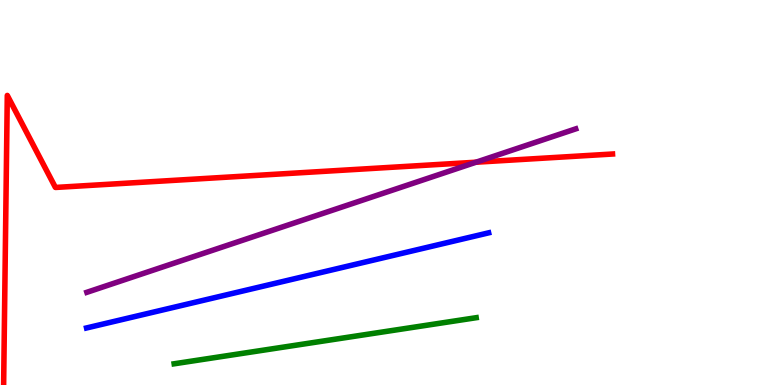[{'lines': ['blue', 'red'], 'intersections': []}, {'lines': ['green', 'red'], 'intersections': []}, {'lines': ['purple', 'red'], 'intersections': [{'x': 6.14, 'y': 5.79}]}, {'lines': ['blue', 'green'], 'intersections': []}, {'lines': ['blue', 'purple'], 'intersections': []}, {'lines': ['green', 'purple'], 'intersections': []}]